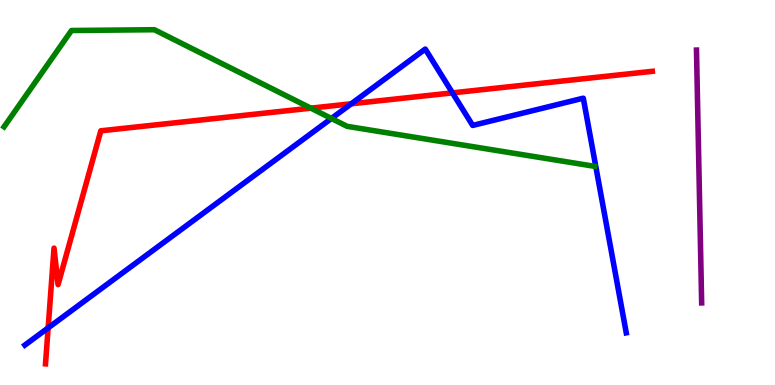[{'lines': ['blue', 'red'], 'intersections': [{'x': 0.621, 'y': 1.48}, {'x': 4.53, 'y': 7.3}, {'x': 5.84, 'y': 7.59}]}, {'lines': ['green', 'red'], 'intersections': [{'x': 4.01, 'y': 7.19}]}, {'lines': ['purple', 'red'], 'intersections': []}, {'lines': ['blue', 'green'], 'intersections': [{'x': 4.28, 'y': 6.92}]}, {'lines': ['blue', 'purple'], 'intersections': []}, {'lines': ['green', 'purple'], 'intersections': []}]